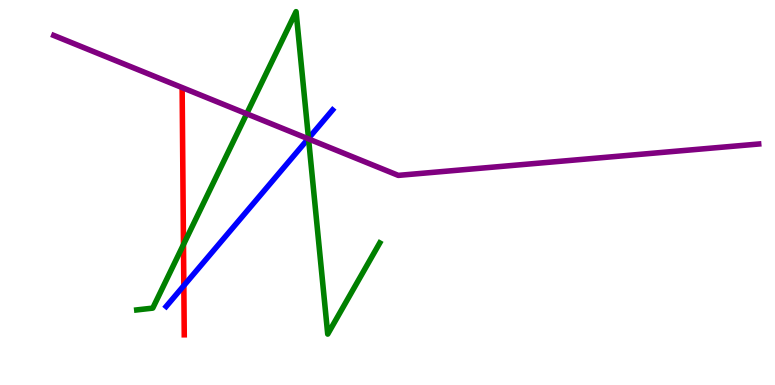[{'lines': ['blue', 'red'], 'intersections': [{'x': 2.37, 'y': 2.58}]}, {'lines': ['green', 'red'], 'intersections': [{'x': 2.37, 'y': 3.65}]}, {'lines': ['purple', 'red'], 'intersections': []}, {'lines': ['blue', 'green'], 'intersections': [{'x': 3.98, 'y': 6.41}]}, {'lines': ['blue', 'purple'], 'intersections': [{'x': 3.98, 'y': 6.4}]}, {'lines': ['green', 'purple'], 'intersections': [{'x': 3.18, 'y': 7.04}, {'x': 3.98, 'y': 6.39}]}]